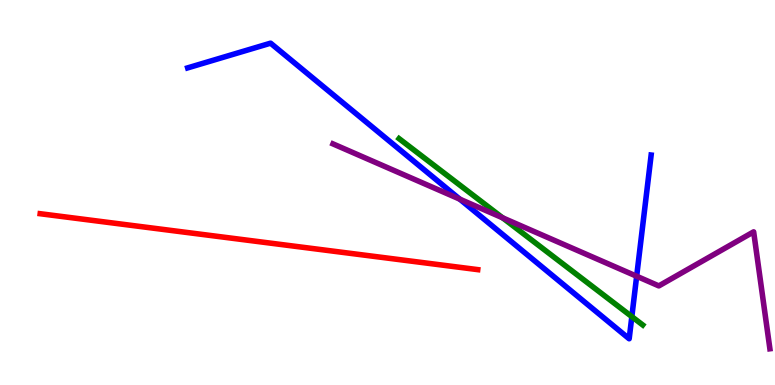[{'lines': ['blue', 'red'], 'intersections': []}, {'lines': ['green', 'red'], 'intersections': []}, {'lines': ['purple', 'red'], 'intersections': []}, {'lines': ['blue', 'green'], 'intersections': [{'x': 8.15, 'y': 1.78}]}, {'lines': ['blue', 'purple'], 'intersections': [{'x': 5.93, 'y': 4.83}, {'x': 8.21, 'y': 2.83}]}, {'lines': ['green', 'purple'], 'intersections': [{'x': 6.49, 'y': 4.34}]}]